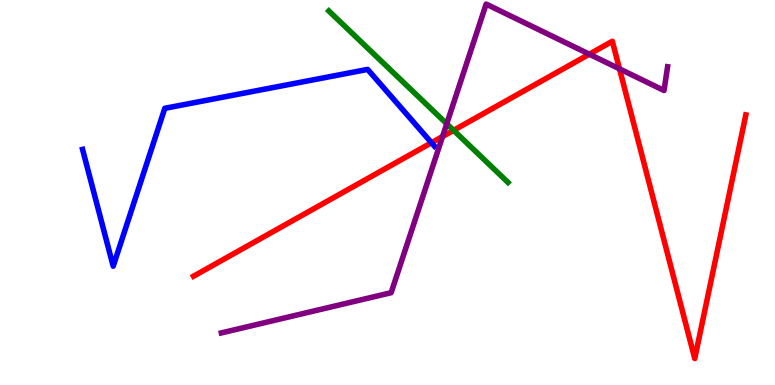[{'lines': ['blue', 'red'], 'intersections': [{'x': 5.57, 'y': 6.29}]}, {'lines': ['green', 'red'], 'intersections': [{'x': 5.85, 'y': 6.61}]}, {'lines': ['purple', 'red'], 'intersections': [{'x': 5.71, 'y': 6.45}, {'x': 7.6, 'y': 8.59}, {'x': 7.99, 'y': 8.21}]}, {'lines': ['blue', 'green'], 'intersections': []}, {'lines': ['blue', 'purple'], 'intersections': []}, {'lines': ['green', 'purple'], 'intersections': [{'x': 5.76, 'y': 6.78}]}]